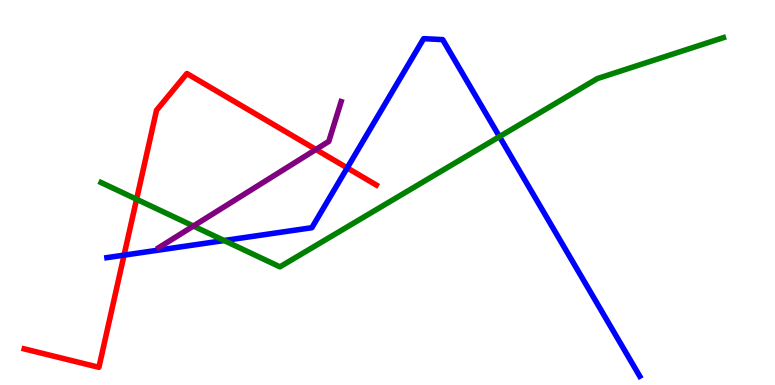[{'lines': ['blue', 'red'], 'intersections': [{'x': 1.6, 'y': 3.37}, {'x': 4.48, 'y': 5.64}]}, {'lines': ['green', 'red'], 'intersections': [{'x': 1.76, 'y': 4.82}]}, {'lines': ['purple', 'red'], 'intersections': [{'x': 4.08, 'y': 6.12}]}, {'lines': ['blue', 'green'], 'intersections': [{'x': 2.89, 'y': 3.75}, {'x': 6.44, 'y': 6.45}]}, {'lines': ['blue', 'purple'], 'intersections': []}, {'lines': ['green', 'purple'], 'intersections': [{'x': 2.5, 'y': 4.13}]}]